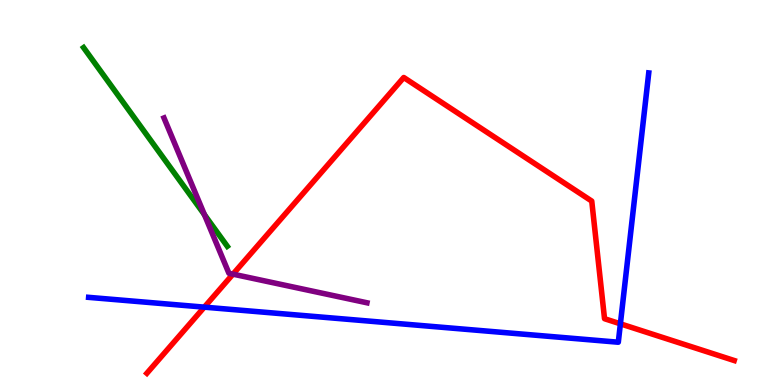[{'lines': ['blue', 'red'], 'intersections': [{'x': 2.64, 'y': 2.02}, {'x': 8.01, 'y': 1.59}]}, {'lines': ['green', 'red'], 'intersections': []}, {'lines': ['purple', 'red'], 'intersections': [{'x': 3.01, 'y': 2.88}]}, {'lines': ['blue', 'green'], 'intersections': []}, {'lines': ['blue', 'purple'], 'intersections': []}, {'lines': ['green', 'purple'], 'intersections': [{'x': 2.64, 'y': 4.42}]}]